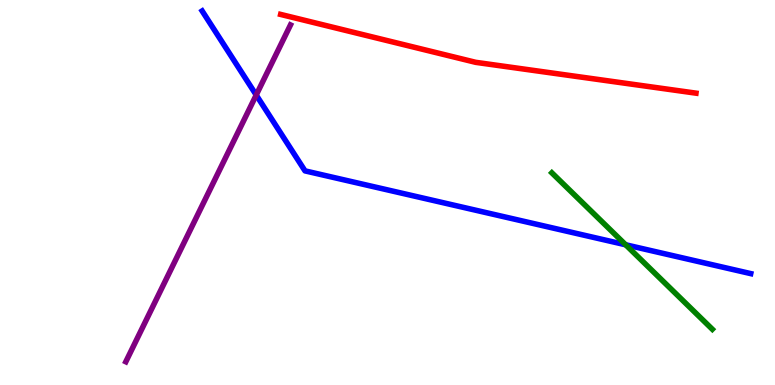[{'lines': ['blue', 'red'], 'intersections': []}, {'lines': ['green', 'red'], 'intersections': []}, {'lines': ['purple', 'red'], 'intersections': []}, {'lines': ['blue', 'green'], 'intersections': [{'x': 8.07, 'y': 3.64}]}, {'lines': ['blue', 'purple'], 'intersections': [{'x': 3.31, 'y': 7.53}]}, {'lines': ['green', 'purple'], 'intersections': []}]